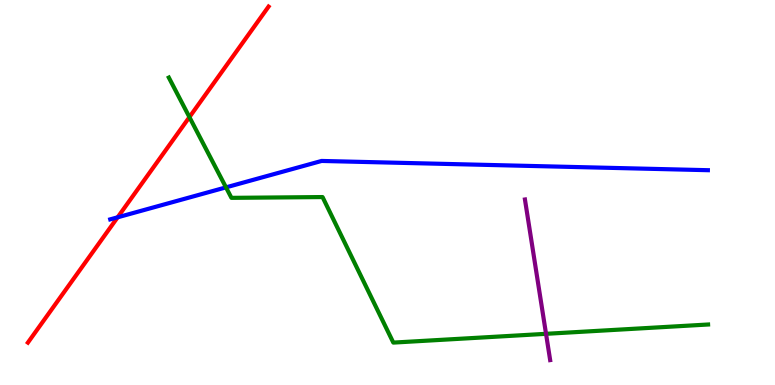[{'lines': ['blue', 'red'], 'intersections': [{'x': 1.52, 'y': 4.36}]}, {'lines': ['green', 'red'], 'intersections': [{'x': 2.44, 'y': 6.96}]}, {'lines': ['purple', 'red'], 'intersections': []}, {'lines': ['blue', 'green'], 'intersections': [{'x': 2.92, 'y': 5.13}]}, {'lines': ['blue', 'purple'], 'intersections': []}, {'lines': ['green', 'purple'], 'intersections': [{'x': 7.05, 'y': 1.33}]}]